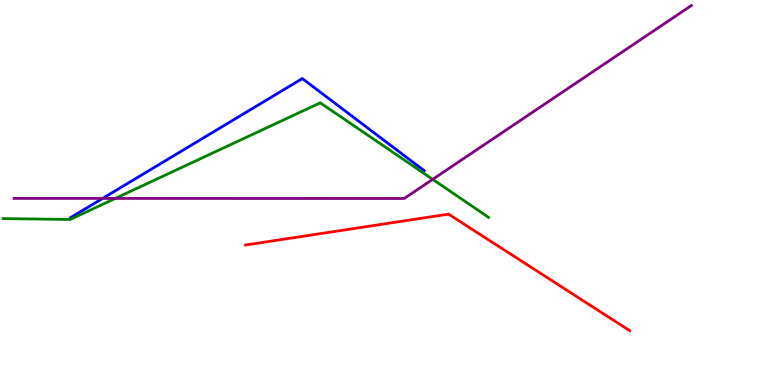[{'lines': ['blue', 'red'], 'intersections': []}, {'lines': ['green', 'red'], 'intersections': []}, {'lines': ['purple', 'red'], 'intersections': []}, {'lines': ['blue', 'green'], 'intersections': []}, {'lines': ['blue', 'purple'], 'intersections': [{'x': 1.32, 'y': 4.85}]}, {'lines': ['green', 'purple'], 'intersections': [{'x': 1.49, 'y': 4.85}, {'x': 5.58, 'y': 5.34}]}]